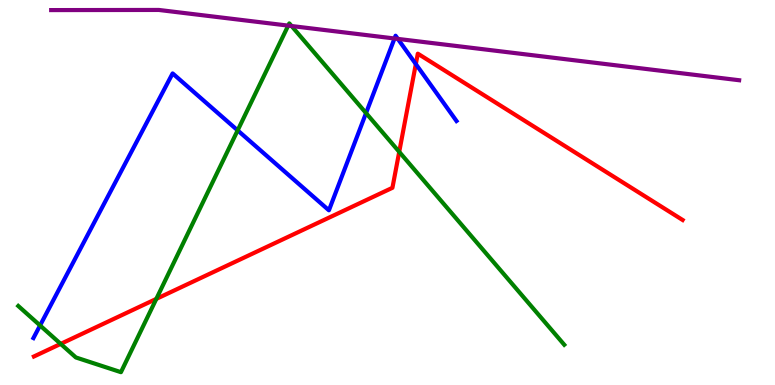[{'lines': ['blue', 'red'], 'intersections': [{'x': 5.37, 'y': 8.34}]}, {'lines': ['green', 'red'], 'intersections': [{'x': 0.783, 'y': 1.07}, {'x': 2.02, 'y': 2.24}, {'x': 5.15, 'y': 6.06}]}, {'lines': ['purple', 'red'], 'intersections': []}, {'lines': ['blue', 'green'], 'intersections': [{'x': 0.517, 'y': 1.55}, {'x': 3.07, 'y': 6.61}, {'x': 4.72, 'y': 7.06}]}, {'lines': ['blue', 'purple'], 'intersections': [{'x': 5.09, 'y': 9.0}, {'x': 5.13, 'y': 8.99}]}, {'lines': ['green', 'purple'], 'intersections': [{'x': 3.72, 'y': 9.33}, {'x': 3.76, 'y': 9.32}]}]